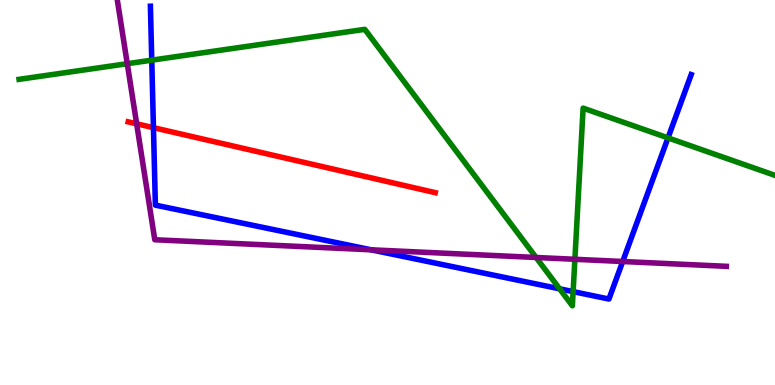[{'lines': ['blue', 'red'], 'intersections': [{'x': 1.98, 'y': 6.68}]}, {'lines': ['green', 'red'], 'intersections': []}, {'lines': ['purple', 'red'], 'intersections': [{'x': 1.76, 'y': 6.78}]}, {'lines': ['blue', 'green'], 'intersections': [{'x': 1.96, 'y': 8.44}, {'x': 7.22, 'y': 2.5}, {'x': 7.4, 'y': 2.43}, {'x': 8.62, 'y': 6.42}]}, {'lines': ['blue', 'purple'], 'intersections': [{'x': 4.79, 'y': 3.51}, {'x': 8.03, 'y': 3.21}]}, {'lines': ['green', 'purple'], 'intersections': [{'x': 1.64, 'y': 8.35}, {'x': 6.92, 'y': 3.31}, {'x': 7.42, 'y': 3.27}]}]